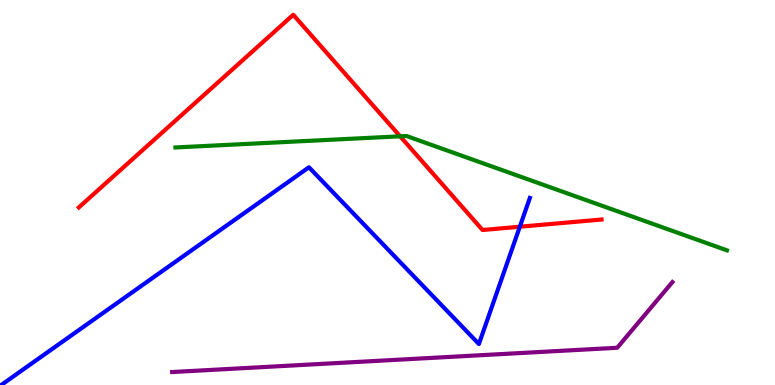[{'lines': ['blue', 'red'], 'intersections': [{'x': 6.71, 'y': 4.11}]}, {'lines': ['green', 'red'], 'intersections': [{'x': 5.16, 'y': 6.46}]}, {'lines': ['purple', 'red'], 'intersections': []}, {'lines': ['blue', 'green'], 'intersections': []}, {'lines': ['blue', 'purple'], 'intersections': []}, {'lines': ['green', 'purple'], 'intersections': []}]